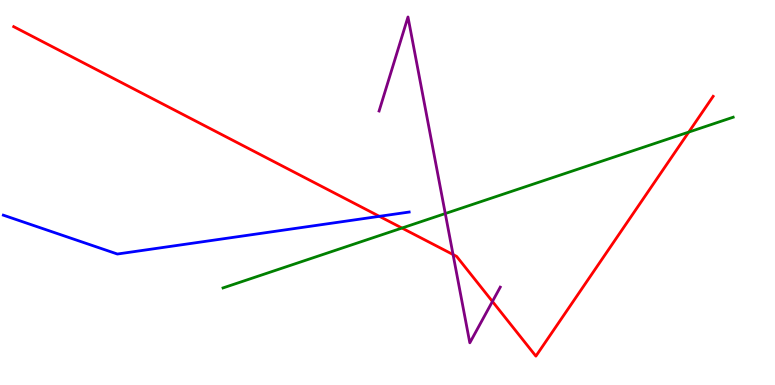[{'lines': ['blue', 'red'], 'intersections': [{'x': 4.9, 'y': 4.38}]}, {'lines': ['green', 'red'], 'intersections': [{'x': 5.19, 'y': 4.08}, {'x': 8.89, 'y': 6.57}]}, {'lines': ['purple', 'red'], 'intersections': [{'x': 5.85, 'y': 3.39}, {'x': 6.35, 'y': 2.17}]}, {'lines': ['blue', 'green'], 'intersections': []}, {'lines': ['blue', 'purple'], 'intersections': []}, {'lines': ['green', 'purple'], 'intersections': [{'x': 5.75, 'y': 4.45}]}]